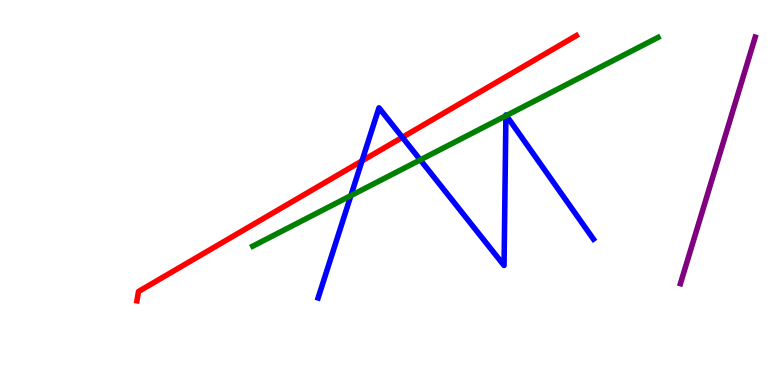[{'lines': ['blue', 'red'], 'intersections': [{'x': 4.67, 'y': 5.82}, {'x': 5.19, 'y': 6.43}]}, {'lines': ['green', 'red'], 'intersections': []}, {'lines': ['purple', 'red'], 'intersections': []}, {'lines': ['blue', 'green'], 'intersections': [{'x': 4.53, 'y': 4.92}, {'x': 5.42, 'y': 5.85}, {'x': 6.53, 'y': 6.99}, {'x': 6.53, 'y': 7.0}]}, {'lines': ['blue', 'purple'], 'intersections': []}, {'lines': ['green', 'purple'], 'intersections': []}]